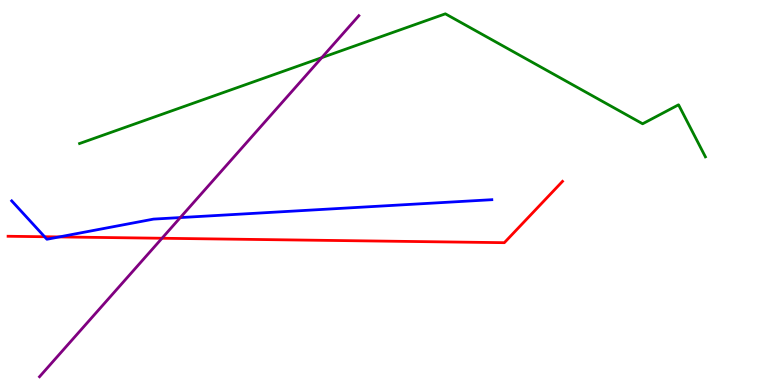[{'lines': ['blue', 'red'], 'intersections': [{'x': 0.575, 'y': 3.85}, {'x': 0.764, 'y': 3.85}]}, {'lines': ['green', 'red'], 'intersections': []}, {'lines': ['purple', 'red'], 'intersections': [{'x': 2.09, 'y': 3.81}]}, {'lines': ['blue', 'green'], 'intersections': []}, {'lines': ['blue', 'purple'], 'intersections': [{'x': 2.33, 'y': 4.35}]}, {'lines': ['green', 'purple'], 'intersections': [{'x': 4.15, 'y': 8.5}]}]